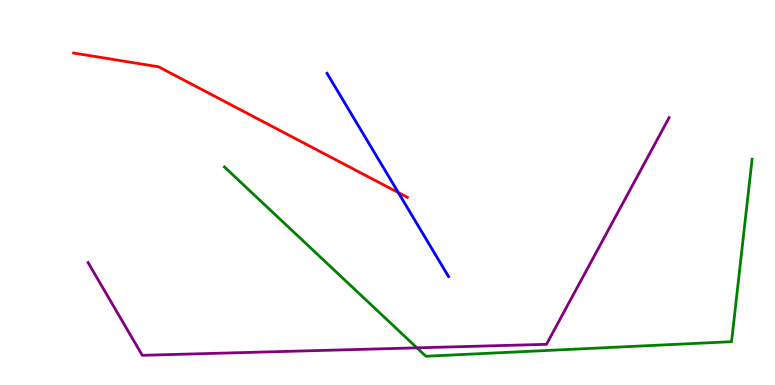[{'lines': ['blue', 'red'], 'intersections': [{'x': 5.14, 'y': 5.0}]}, {'lines': ['green', 'red'], 'intersections': []}, {'lines': ['purple', 'red'], 'intersections': []}, {'lines': ['blue', 'green'], 'intersections': []}, {'lines': ['blue', 'purple'], 'intersections': []}, {'lines': ['green', 'purple'], 'intersections': [{'x': 5.38, 'y': 0.965}]}]